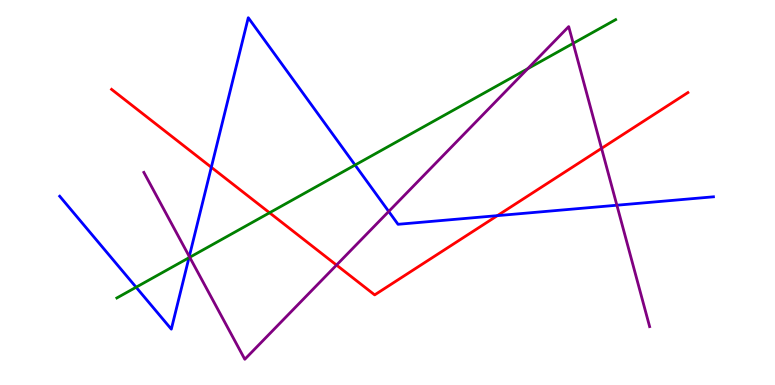[{'lines': ['blue', 'red'], 'intersections': [{'x': 2.73, 'y': 5.66}, {'x': 6.42, 'y': 4.4}]}, {'lines': ['green', 'red'], 'intersections': [{'x': 3.48, 'y': 4.47}]}, {'lines': ['purple', 'red'], 'intersections': [{'x': 4.34, 'y': 3.11}, {'x': 7.76, 'y': 6.15}]}, {'lines': ['blue', 'green'], 'intersections': [{'x': 1.76, 'y': 2.54}, {'x': 2.44, 'y': 3.31}, {'x': 4.58, 'y': 5.71}]}, {'lines': ['blue', 'purple'], 'intersections': [{'x': 2.44, 'y': 3.34}, {'x': 5.02, 'y': 4.51}, {'x': 7.96, 'y': 4.67}]}, {'lines': ['green', 'purple'], 'intersections': [{'x': 2.45, 'y': 3.32}, {'x': 6.81, 'y': 8.21}, {'x': 7.4, 'y': 8.87}]}]